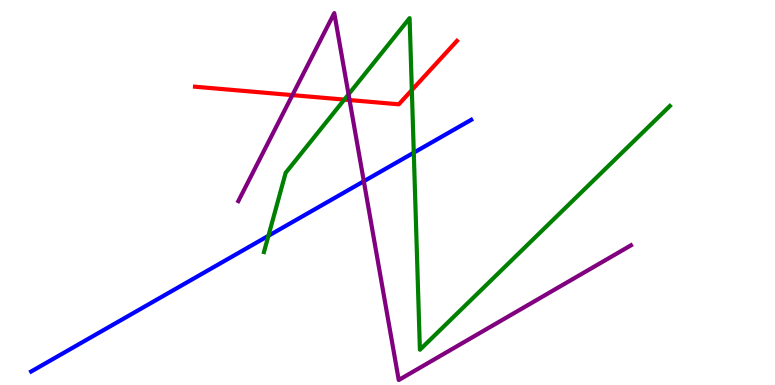[{'lines': ['blue', 'red'], 'intersections': []}, {'lines': ['green', 'red'], 'intersections': [{'x': 4.44, 'y': 7.41}, {'x': 5.31, 'y': 7.66}]}, {'lines': ['purple', 'red'], 'intersections': [{'x': 3.77, 'y': 7.53}, {'x': 4.51, 'y': 7.4}]}, {'lines': ['blue', 'green'], 'intersections': [{'x': 3.46, 'y': 3.88}, {'x': 5.34, 'y': 6.03}]}, {'lines': ['blue', 'purple'], 'intersections': [{'x': 4.69, 'y': 5.29}]}, {'lines': ['green', 'purple'], 'intersections': [{'x': 4.5, 'y': 7.55}]}]